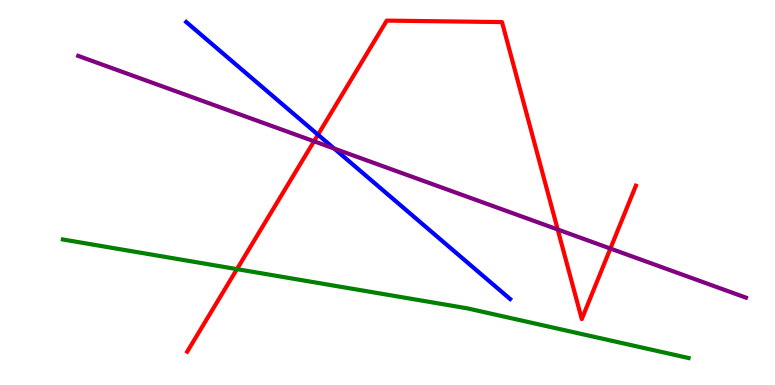[{'lines': ['blue', 'red'], 'intersections': [{'x': 4.1, 'y': 6.5}]}, {'lines': ['green', 'red'], 'intersections': [{'x': 3.06, 'y': 3.01}]}, {'lines': ['purple', 'red'], 'intersections': [{'x': 4.05, 'y': 6.33}, {'x': 7.2, 'y': 4.04}, {'x': 7.88, 'y': 3.54}]}, {'lines': ['blue', 'green'], 'intersections': []}, {'lines': ['blue', 'purple'], 'intersections': [{'x': 4.31, 'y': 6.14}]}, {'lines': ['green', 'purple'], 'intersections': []}]